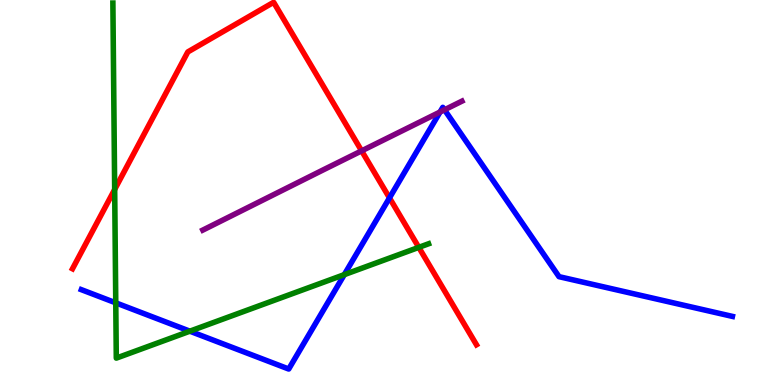[{'lines': ['blue', 'red'], 'intersections': [{'x': 5.03, 'y': 4.86}]}, {'lines': ['green', 'red'], 'intersections': [{'x': 1.48, 'y': 5.08}, {'x': 5.4, 'y': 3.57}]}, {'lines': ['purple', 'red'], 'intersections': [{'x': 4.67, 'y': 6.08}]}, {'lines': ['blue', 'green'], 'intersections': [{'x': 1.49, 'y': 2.13}, {'x': 2.45, 'y': 1.4}, {'x': 4.44, 'y': 2.87}]}, {'lines': ['blue', 'purple'], 'intersections': [{'x': 5.68, 'y': 7.09}, {'x': 5.74, 'y': 7.15}]}, {'lines': ['green', 'purple'], 'intersections': []}]